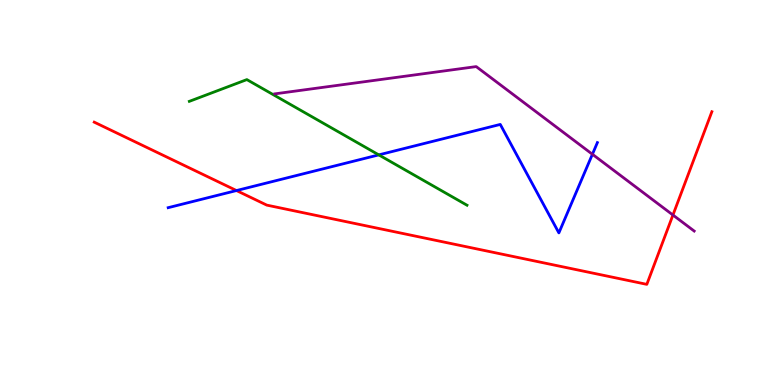[{'lines': ['blue', 'red'], 'intersections': [{'x': 3.05, 'y': 5.05}]}, {'lines': ['green', 'red'], 'intersections': []}, {'lines': ['purple', 'red'], 'intersections': [{'x': 8.68, 'y': 4.42}]}, {'lines': ['blue', 'green'], 'intersections': [{'x': 4.89, 'y': 5.98}]}, {'lines': ['blue', 'purple'], 'intersections': [{'x': 7.64, 'y': 5.99}]}, {'lines': ['green', 'purple'], 'intersections': []}]